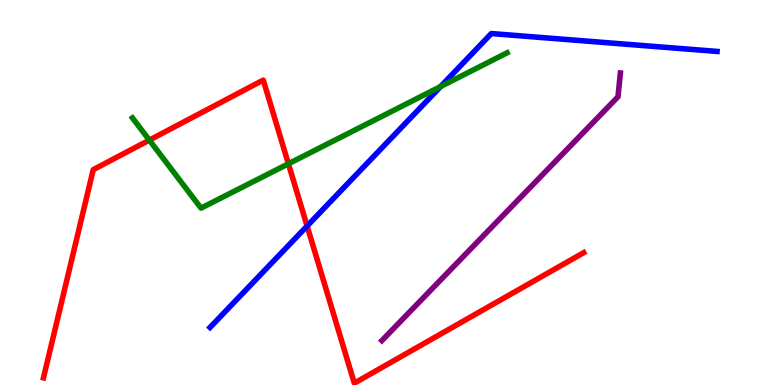[{'lines': ['blue', 'red'], 'intersections': [{'x': 3.96, 'y': 4.13}]}, {'lines': ['green', 'red'], 'intersections': [{'x': 1.93, 'y': 6.36}, {'x': 3.72, 'y': 5.75}]}, {'lines': ['purple', 'red'], 'intersections': []}, {'lines': ['blue', 'green'], 'intersections': [{'x': 5.69, 'y': 7.75}]}, {'lines': ['blue', 'purple'], 'intersections': []}, {'lines': ['green', 'purple'], 'intersections': []}]